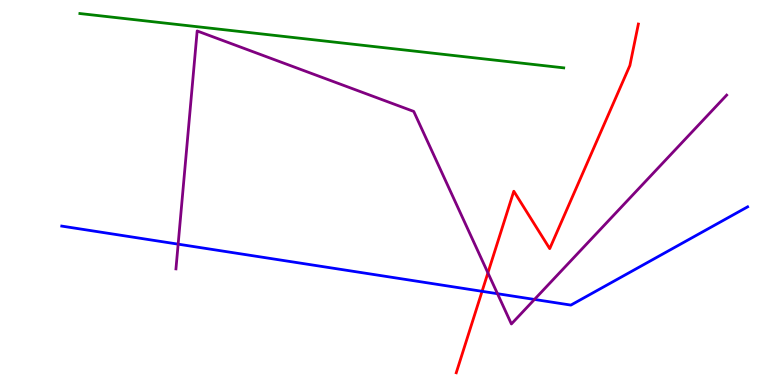[{'lines': ['blue', 'red'], 'intersections': [{'x': 6.22, 'y': 2.43}]}, {'lines': ['green', 'red'], 'intersections': []}, {'lines': ['purple', 'red'], 'intersections': [{'x': 6.3, 'y': 2.91}]}, {'lines': ['blue', 'green'], 'intersections': []}, {'lines': ['blue', 'purple'], 'intersections': [{'x': 2.3, 'y': 3.66}, {'x': 6.42, 'y': 2.37}, {'x': 6.9, 'y': 2.22}]}, {'lines': ['green', 'purple'], 'intersections': []}]